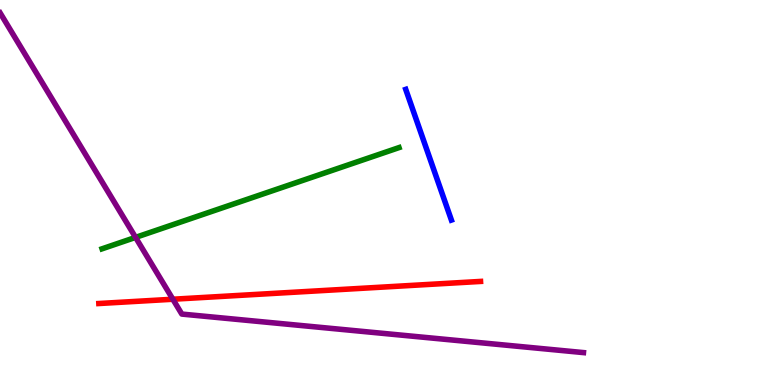[{'lines': ['blue', 'red'], 'intersections': []}, {'lines': ['green', 'red'], 'intersections': []}, {'lines': ['purple', 'red'], 'intersections': [{'x': 2.23, 'y': 2.23}]}, {'lines': ['blue', 'green'], 'intersections': []}, {'lines': ['blue', 'purple'], 'intersections': []}, {'lines': ['green', 'purple'], 'intersections': [{'x': 1.75, 'y': 3.83}]}]